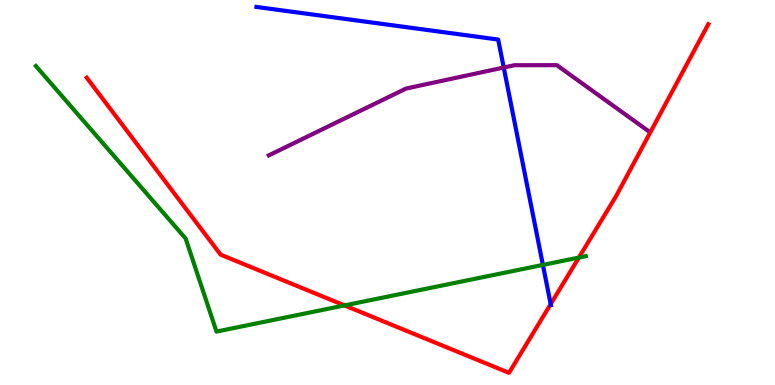[{'lines': ['blue', 'red'], 'intersections': [{'x': 7.11, 'y': 2.1}]}, {'lines': ['green', 'red'], 'intersections': [{'x': 4.45, 'y': 2.07}, {'x': 7.47, 'y': 3.31}]}, {'lines': ['purple', 'red'], 'intersections': []}, {'lines': ['blue', 'green'], 'intersections': [{'x': 7.01, 'y': 3.12}]}, {'lines': ['blue', 'purple'], 'intersections': [{'x': 6.5, 'y': 8.25}]}, {'lines': ['green', 'purple'], 'intersections': []}]